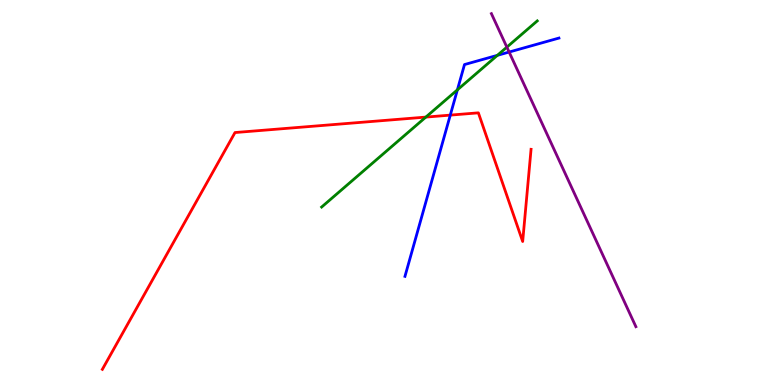[{'lines': ['blue', 'red'], 'intersections': [{'x': 5.81, 'y': 7.01}]}, {'lines': ['green', 'red'], 'intersections': [{'x': 5.49, 'y': 6.96}]}, {'lines': ['purple', 'red'], 'intersections': []}, {'lines': ['blue', 'green'], 'intersections': [{'x': 5.9, 'y': 7.67}, {'x': 6.42, 'y': 8.56}]}, {'lines': ['blue', 'purple'], 'intersections': [{'x': 6.57, 'y': 8.65}]}, {'lines': ['green', 'purple'], 'intersections': [{'x': 6.54, 'y': 8.78}]}]